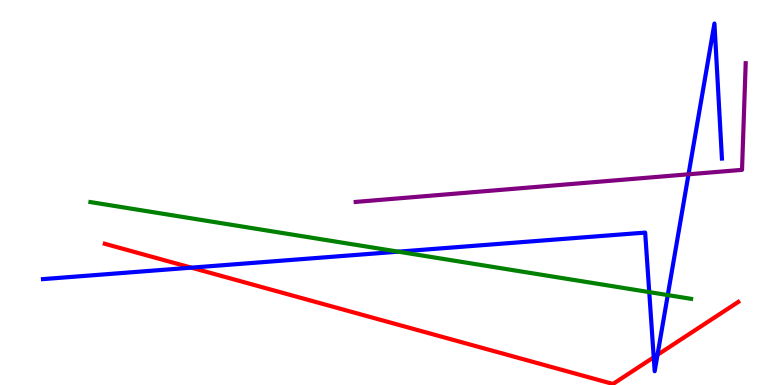[{'lines': ['blue', 'red'], 'intersections': [{'x': 2.47, 'y': 3.05}, {'x': 8.44, 'y': 0.72}, {'x': 8.48, 'y': 0.784}]}, {'lines': ['green', 'red'], 'intersections': []}, {'lines': ['purple', 'red'], 'intersections': []}, {'lines': ['blue', 'green'], 'intersections': [{'x': 5.14, 'y': 3.46}, {'x': 8.38, 'y': 2.41}, {'x': 8.62, 'y': 2.34}]}, {'lines': ['blue', 'purple'], 'intersections': [{'x': 8.88, 'y': 5.47}]}, {'lines': ['green', 'purple'], 'intersections': []}]